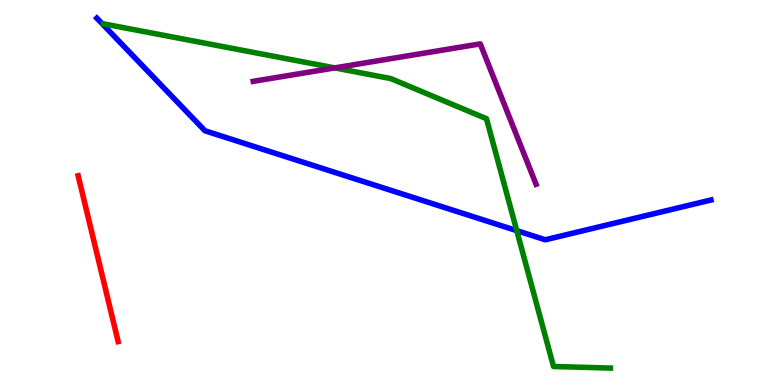[{'lines': ['blue', 'red'], 'intersections': []}, {'lines': ['green', 'red'], 'intersections': []}, {'lines': ['purple', 'red'], 'intersections': []}, {'lines': ['blue', 'green'], 'intersections': [{'x': 6.67, 'y': 4.01}]}, {'lines': ['blue', 'purple'], 'intersections': []}, {'lines': ['green', 'purple'], 'intersections': [{'x': 4.32, 'y': 8.24}]}]